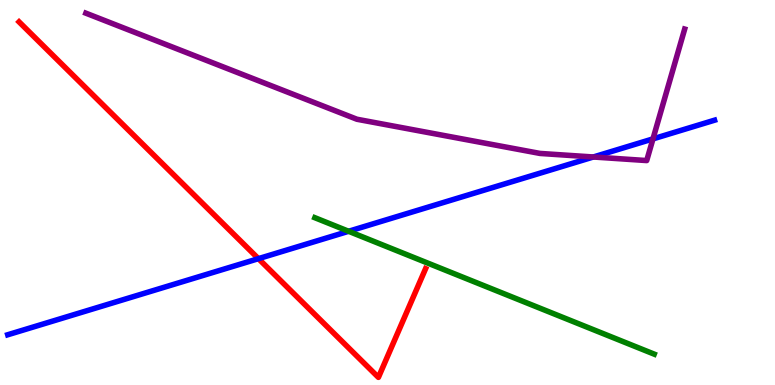[{'lines': ['blue', 'red'], 'intersections': [{'x': 3.33, 'y': 3.28}]}, {'lines': ['green', 'red'], 'intersections': []}, {'lines': ['purple', 'red'], 'intersections': []}, {'lines': ['blue', 'green'], 'intersections': [{'x': 4.5, 'y': 3.99}]}, {'lines': ['blue', 'purple'], 'intersections': [{'x': 7.66, 'y': 5.92}, {'x': 8.43, 'y': 6.39}]}, {'lines': ['green', 'purple'], 'intersections': []}]